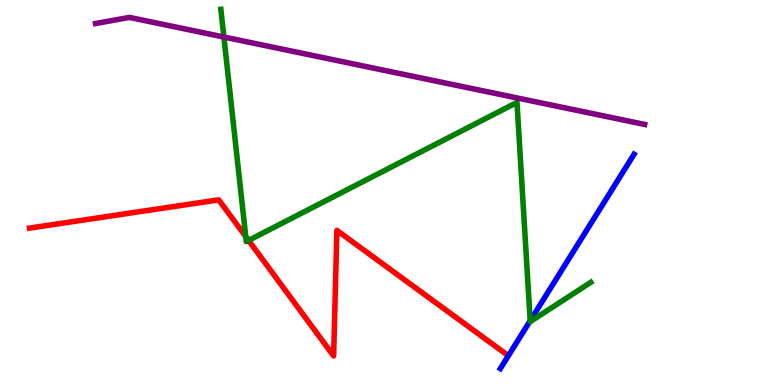[{'lines': ['blue', 'red'], 'intersections': []}, {'lines': ['green', 'red'], 'intersections': [{'x': 3.17, 'y': 3.86}, {'x': 3.21, 'y': 3.76}]}, {'lines': ['purple', 'red'], 'intersections': []}, {'lines': ['blue', 'green'], 'intersections': [{'x': 6.84, 'y': 1.67}]}, {'lines': ['blue', 'purple'], 'intersections': []}, {'lines': ['green', 'purple'], 'intersections': [{'x': 2.89, 'y': 9.04}]}]